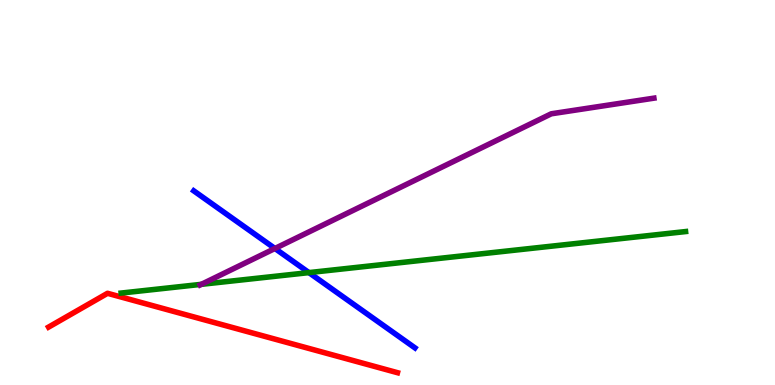[{'lines': ['blue', 'red'], 'intersections': []}, {'lines': ['green', 'red'], 'intersections': []}, {'lines': ['purple', 'red'], 'intersections': []}, {'lines': ['blue', 'green'], 'intersections': [{'x': 3.99, 'y': 2.92}]}, {'lines': ['blue', 'purple'], 'intersections': [{'x': 3.55, 'y': 3.55}]}, {'lines': ['green', 'purple'], 'intersections': [{'x': 2.6, 'y': 2.61}]}]